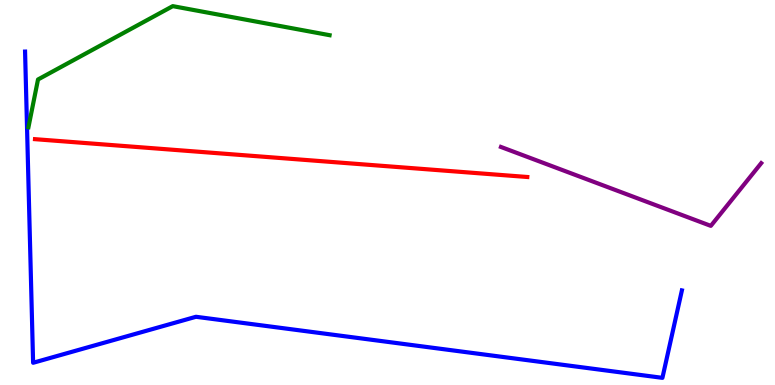[{'lines': ['blue', 'red'], 'intersections': []}, {'lines': ['green', 'red'], 'intersections': []}, {'lines': ['purple', 'red'], 'intersections': []}, {'lines': ['blue', 'green'], 'intersections': []}, {'lines': ['blue', 'purple'], 'intersections': []}, {'lines': ['green', 'purple'], 'intersections': []}]